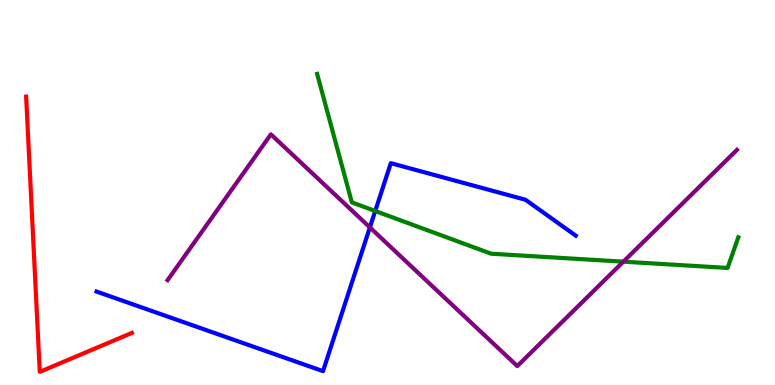[{'lines': ['blue', 'red'], 'intersections': []}, {'lines': ['green', 'red'], 'intersections': []}, {'lines': ['purple', 'red'], 'intersections': []}, {'lines': ['blue', 'green'], 'intersections': [{'x': 4.84, 'y': 4.52}]}, {'lines': ['blue', 'purple'], 'intersections': [{'x': 4.77, 'y': 4.09}]}, {'lines': ['green', 'purple'], 'intersections': [{'x': 8.04, 'y': 3.2}]}]